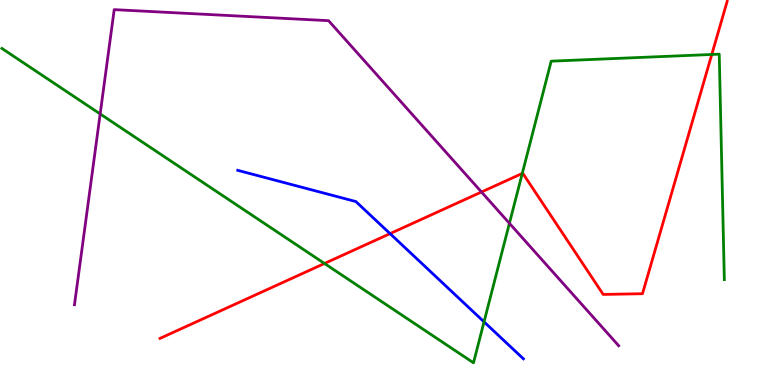[{'lines': ['blue', 'red'], 'intersections': [{'x': 5.03, 'y': 3.93}]}, {'lines': ['green', 'red'], 'intersections': [{'x': 4.19, 'y': 3.16}, {'x': 6.74, 'y': 5.5}, {'x': 9.18, 'y': 8.59}]}, {'lines': ['purple', 'red'], 'intersections': [{'x': 6.21, 'y': 5.01}]}, {'lines': ['blue', 'green'], 'intersections': [{'x': 6.25, 'y': 1.64}]}, {'lines': ['blue', 'purple'], 'intersections': []}, {'lines': ['green', 'purple'], 'intersections': [{'x': 1.29, 'y': 7.04}, {'x': 6.57, 'y': 4.2}]}]